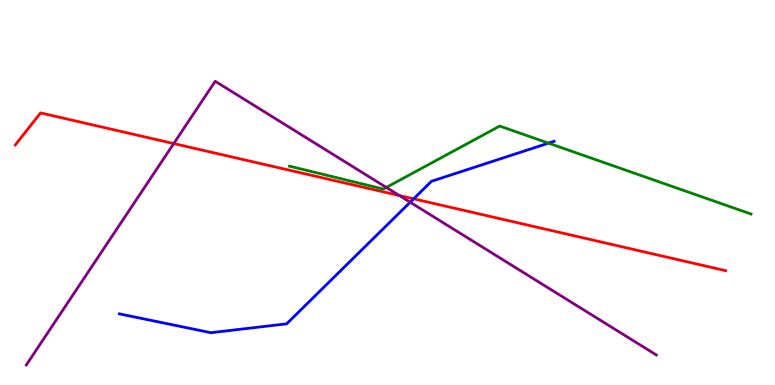[{'lines': ['blue', 'red'], 'intersections': [{'x': 5.34, 'y': 4.84}]}, {'lines': ['green', 'red'], 'intersections': []}, {'lines': ['purple', 'red'], 'intersections': [{'x': 2.24, 'y': 6.27}, {'x': 5.15, 'y': 4.92}]}, {'lines': ['blue', 'green'], 'intersections': [{'x': 7.08, 'y': 6.28}]}, {'lines': ['blue', 'purple'], 'intersections': [{'x': 5.29, 'y': 4.75}]}, {'lines': ['green', 'purple'], 'intersections': [{'x': 4.98, 'y': 5.13}]}]